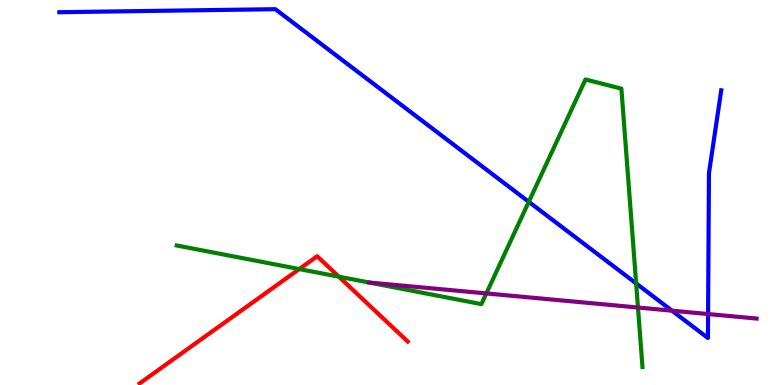[{'lines': ['blue', 'red'], 'intersections': []}, {'lines': ['green', 'red'], 'intersections': [{'x': 3.86, 'y': 3.01}, {'x': 4.37, 'y': 2.81}]}, {'lines': ['purple', 'red'], 'intersections': []}, {'lines': ['blue', 'green'], 'intersections': [{'x': 6.82, 'y': 4.76}, {'x': 8.21, 'y': 2.64}]}, {'lines': ['blue', 'purple'], 'intersections': [{'x': 8.67, 'y': 1.93}, {'x': 9.14, 'y': 1.84}]}, {'lines': ['green', 'purple'], 'intersections': [{'x': 4.76, 'y': 2.66}, {'x': 6.28, 'y': 2.38}, {'x': 8.23, 'y': 2.01}]}]